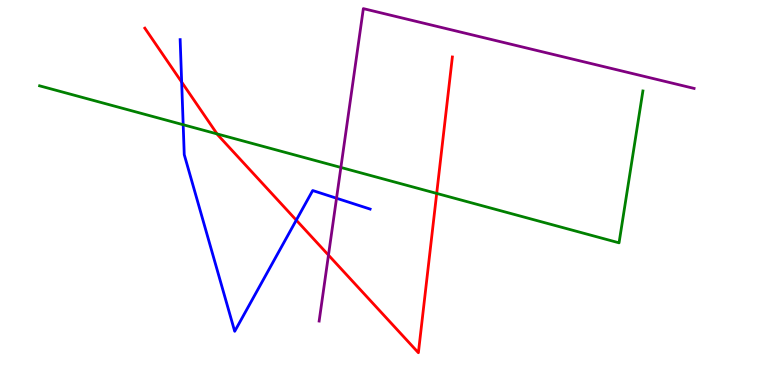[{'lines': ['blue', 'red'], 'intersections': [{'x': 2.34, 'y': 7.87}, {'x': 3.82, 'y': 4.28}]}, {'lines': ['green', 'red'], 'intersections': [{'x': 2.8, 'y': 6.52}, {'x': 5.63, 'y': 4.98}]}, {'lines': ['purple', 'red'], 'intersections': [{'x': 4.24, 'y': 3.37}]}, {'lines': ['blue', 'green'], 'intersections': [{'x': 2.36, 'y': 6.76}]}, {'lines': ['blue', 'purple'], 'intersections': [{'x': 4.34, 'y': 4.85}]}, {'lines': ['green', 'purple'], 'intersections': [{'x': 4.4, 'y': 5.65}]}]